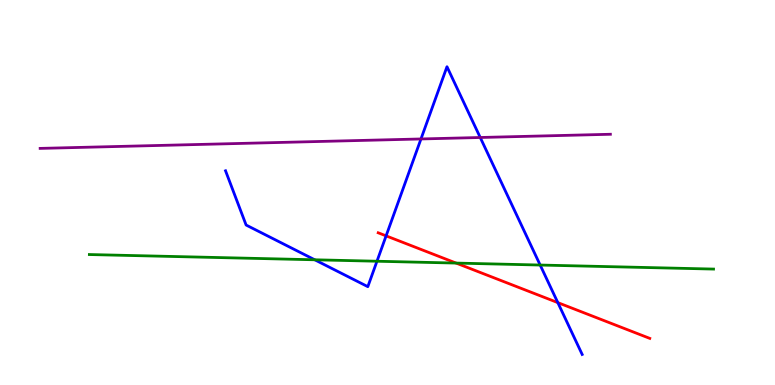[{'lines': ['blue', 'red'], 'intersections': [{'x': 4.98, 'y': 3.87}, {'x': 7.2, 'y': 2.14}]}, {'lines': ['green', 'red'], 'intersections': [{'x': 5.89, 'y': 3.17}]}, {'lines': ['purple', 'red'], 'intersections': []}, {'lines': ['blue', 'green'], 'intersections': [{'x': 4.06, 'y': 3.25}, {'x': 4.86, 'y': 3.21}, {'x': 6.97, 'y': 3.12}]}, {'lines': ['blue', 'purple'], 'intersections': [{'x': 5.43, 'y': 6.39}, {'x': 6.2, 'y': 6.43}]}, {'lines': ['green', 'purple'], 'intersections': []}]